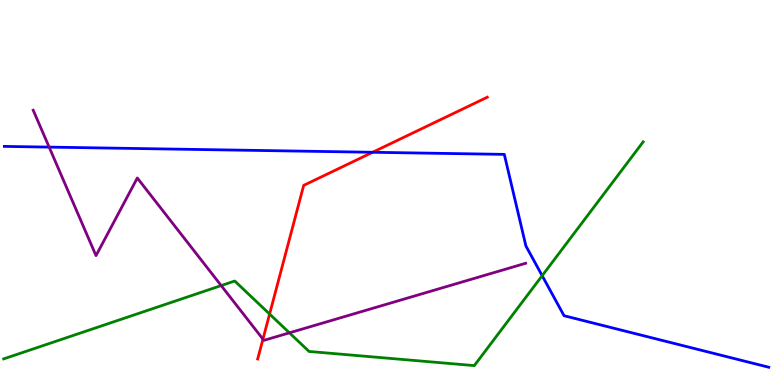[{'lines': ['blue', 'red'], 'intersections': [{'x': 4.81, 'y': 6.04}]}, {'lines': ['green', 'red'], 'intersections': [{'x': 3.48, 'y': 1.84}]}, {'lines': ['purple', 'red'], 'intersections': [{'x': 3.39, 'y': 1.19}]}, {'lines': ['blue', 'green'], 'intersections': [{'x': 7.0, 'y': 2.84}]}, {'lines': ['blue', 'purple'], 'intersections': [{'x': 0.634, 'y': 6.18}]}, {'lines': ['green', 'purple'], 'intersections': [{'x': 2.85, 'y': 2.58}, {'x': 3.73, 'y': 1.36}]}]